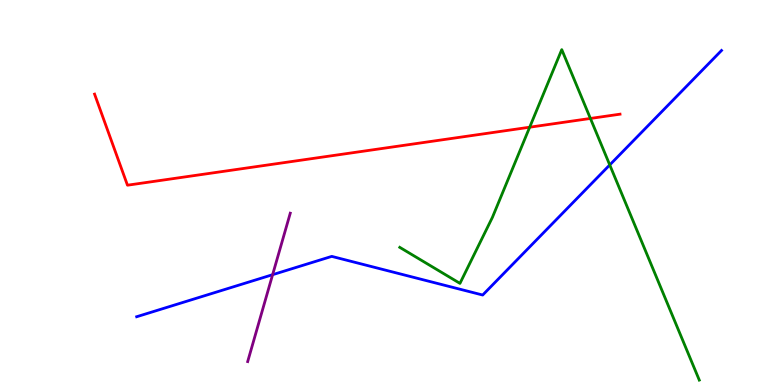[{'lines': ['blue', 'red'], 'intersections': []}, {'lines': ['green', 'red'], 'intersections': [{'x': 6.83, 'y': 6.7}, {'x': 7.62, 'y': 6.92}]}, {'lines': ['purple', 'red'], 'intersections': []}, {'lines': ['blue', 'green'], 'intersections': [{'x': 7.87, 'y': 5.72}]}, {'lines': ['blue', 'purple'], 'intersections': [{'x': 3.52, 'y': 2.87}]}, {'lines': ['green', 'purple'], 'intersections': []}]